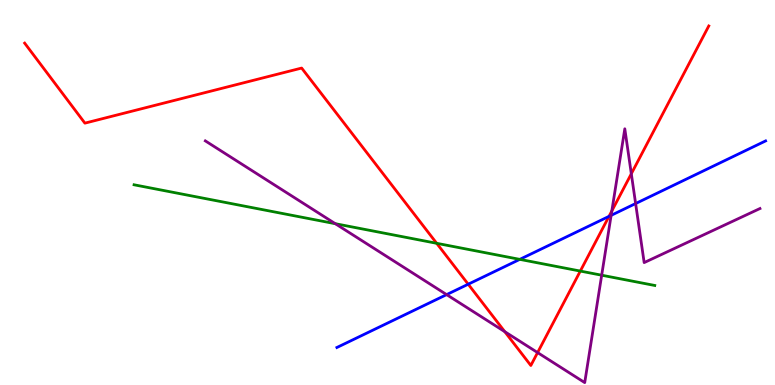[{'lines': ['blue', 'red'], 'intersections': [{'x': 6.04, 'y': 2.62}, {'x': 7.86, 'y': 4.38}]}, {'lines': ['green', 'red'], 'intersections': [{'x': 5.63, 'y': 3.68}, {'x': 7.49, 'y': 2.96}]}, {'lines': ['purple', 'red'], 'intersections': [{'x': 6.51, 'y': 1.39}, {'x': 6.94, 'y': 0.842}, {'x': 7.89, 'y': 4.52}, {'x': 8.15, 'y': 5.49}]}, {'lines': ['blue', 'green'], 'intersections': [{'x': 6.71, 'y': 3.26}]}, {'lines': ['blue', 'purple'], 'intersections': [{'x': 5.76, 'y': 2.35}, {'x': 7.89, 'y': 4.41}, {'x': 8.2, 'y': 4.71}]}, {'lines': ['green', 'purple'], 'intersections': [{'x': 4.33, 'y': 4.19}, {'x': 7.76, 'y': 2.85}]}]